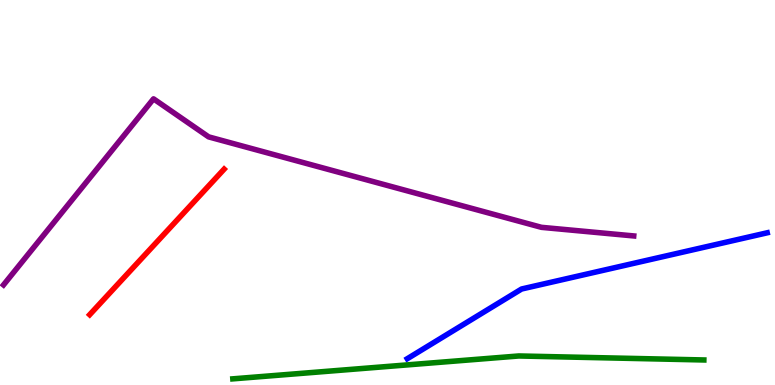[{'lines': ['blue', 'red'], 'intersections': []}, {'lines': ['green', 'red'], 'intersections': []}, {'lines': ['purple', 'red'], 'intersections': []}, {'lines': ['blue', 'green'], 'intersections': []}, {'lines': ['blue', 'purple'], 'intersections': []}, {'lines': ['green', 'purple'], 'intersections': []}]